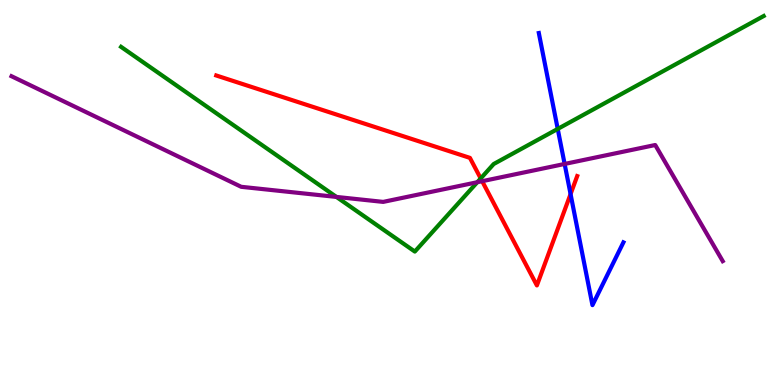[{'lines': ['blue', 'red'], 'intersections': [{'x': 7.36, 'y': 4.96}]}, {'lines': ['green', 'red'], 'intersections': [{'x': 6.2, 'y': 5.37}]}, {'lines': ['purple', 'red'], 'intersections': [{'x': 6.22, 'y': 5.29}]}, {'lines': ['blue', 'green'], 'intersections': [{'x': 7.2, 'y': 6.65}]}, {'lines': ['blue', 'purple'], 'intersections': [{'x': 7.29, 'y': 5.74}]}, {'lines': ['green', 'purple'], 'intersections': [{'x': 4.34, 'y': 4.89}, {'x': 6.16, 'y': 5.27}]}]